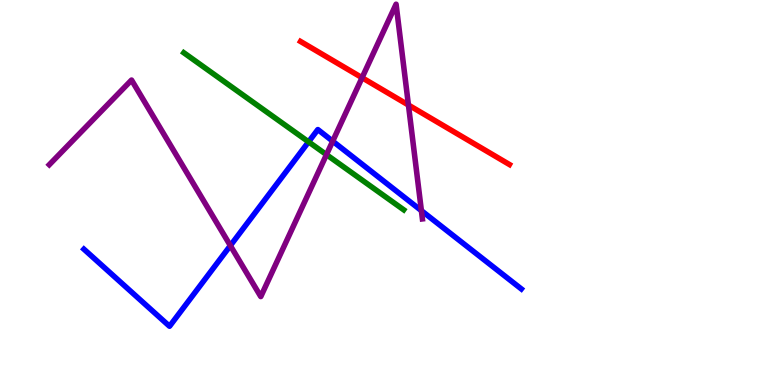[{'lines': ['blue', 'red'], 'intersections': []}, {'lines': ['green', 'red'], 'intersections': []}, {'lines': ['purple', 'red'], 'intersections': [{'x': 4.67, 'y': 7.98}, {'x': 5.27, 'y': 7.27}]}, {'lines': ['blue', 'green'], 'intersections': [{'x': 3.98, 'y': 6.32}]}, {'lines': ['blue', 'purple'], 'intersections': [{'x': 2.97, 'y': 3.62}, {'x': 4.29, 'y': 6.33}, {'x': 5.44, 'y': 4.53}]}, {'lines': ['green', 'purple'], 'intersections': [{'x': 4.21, 'y': 5.98}]}]